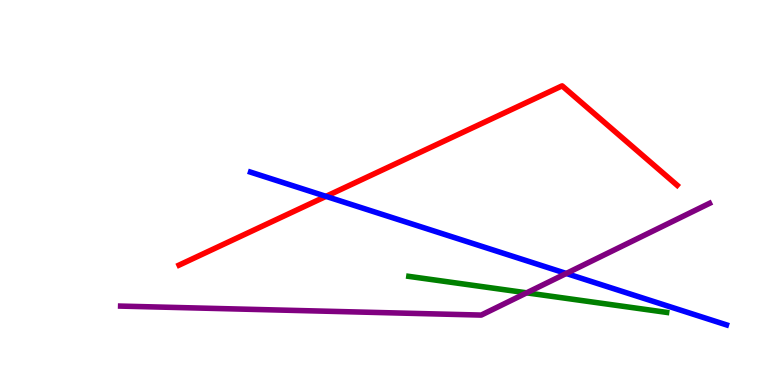[{'lines': ['blue', 'red'], 'intersections': [{'x': 4.21, 'y': 4.9}]}, {'lines': ['green', 'red'], 'intersections': []}, {'lines': ['purple', 'red'], 'intersections': []}, {'lines': ['blue', 'green'], 'intersections': []}, {'lines': ['blue', 'purple'], 'intersections': [{'x': 7.31, 'y': 2.9}]}, {'lines': ['green', 'purple'], 'intersections': [{'x': 6.8, 'y': 2.39}]}]